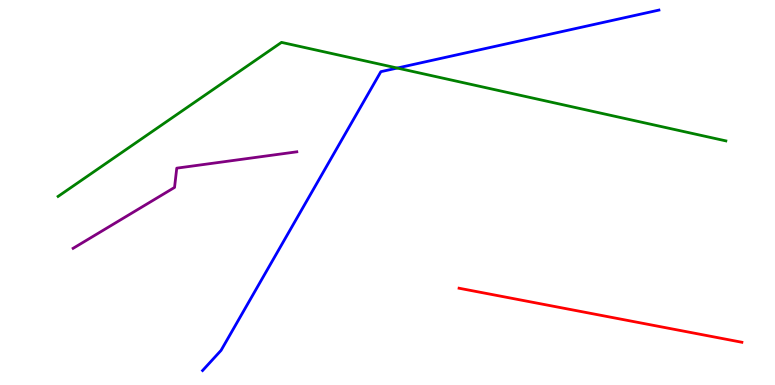[{'lines': ['blue', 'red'], 'intersections': []}, {'lines': ['green', 'red'], 'intersections': []}, {'lines': ['purple', 'red'], 'intersections': []}, {'lines': ['blue', 'green'], 'intersections': [{'x': 5.13, 'y': 8.23}]}, {'lines': ['blue', 'purple'], 'intersections': []}, {'lines': ['green', 'purple'], 'intersections': []}]